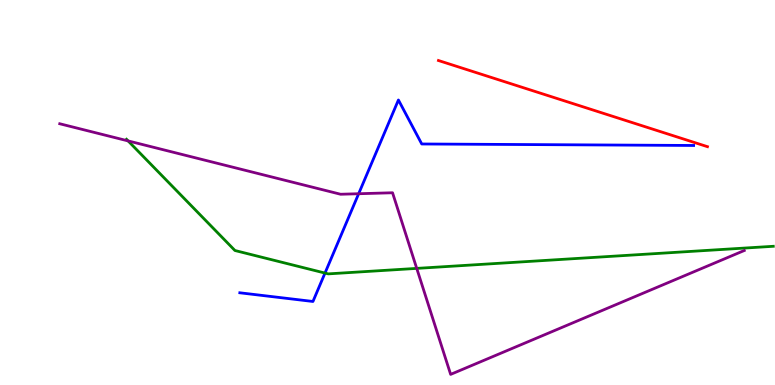[{'lines': ['blue', 'red'], 'intersections': []}, {'lines': ['green', 'red'], 'intersections': []}, {'lines': ['purple', 'red'], 'intersections': []}, {'lines': ['blue', 'green'], 'intersections': [{'x': 4.19, 'y': 2.91}]}, {'lines': ['blue', 'purple'], 'intersections': [{'x': 4.63, 'y': 4.97}]}, {'lines': ['green', 'purple'], 'intersections': [{'x': 1.65, 'y': 6.34}, {'x': 5.38, 'y': 3.03}]}]